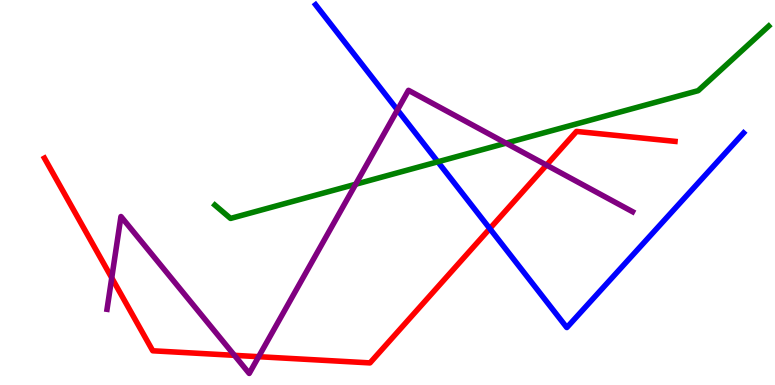[{'lines': ['blue', 'red'], 'intersections': [{'x': 6.32, 'y': 4.06}]}, {'lines': ['green', 'red'], 'intersections': []}, {'lines': ['purple', 'red'], 'intersections': [{'x': 1.44, 'y': 2.78}, {'x': 3.03, 'y': 0.77}, {'x': 3.34, 'y': 0.735}, {'x': 7.05, 'y': 5.71}]}, {'lines': ['blue', 'green'], 'intersections': [{'x': 5.65, 'y': 5.8}]}, {'lines': ['blue', 'purple'], 'intersections': [{'x': 5.13, 'y': 7.14}]}, {'lines': ['green', 'purple'], 'intersections': [{'x': 4.59, 'y': 5.21}, {'x': 6.53, 'y': 6.28}]}]